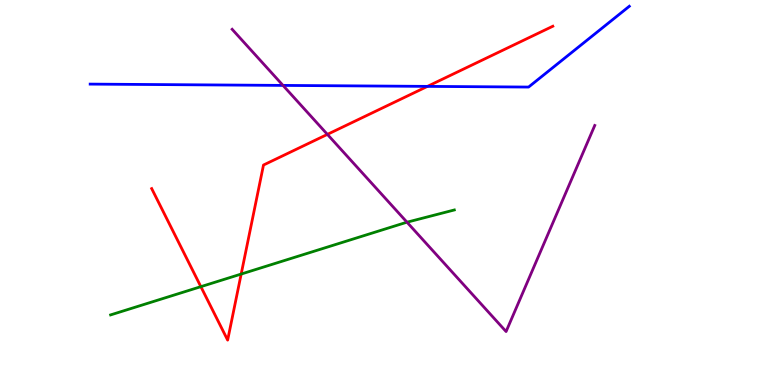[{'lines': ['blue', 'red'], 'intersections': [{'x': 5.52, 'y': 7.76}]}, {'lines': ['green', 'red'], 'intersections': [{'x': 2.59, 'y': 2.55}, {'x': 3.11, 'y': 2.88}]}, {'lines': ['purple', 'red'], 'intersections': [{'x': 4.22, 'y': 6.51}]}, {'lines': ['blue', 'green'], 'intersections': []}, {'lines': ['blue', 'purple'], 'intersections': [{'x': 3.65, 'y': 7.78}]}, {'lines': ['green', 'purple'], 'intersections': [{'x': 5.25, 'y': 4.23}]}]